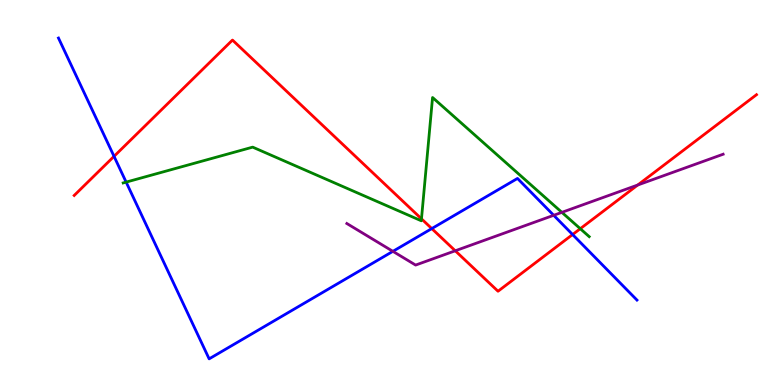[{'lines': ['blue', 'red'], 'intersections': [{'x': 1.47, 'y': 5.94}, {'x': 5.57, 'y': 4.06}, {'x': 7.39, 'y': 3.91}]}, {'lines': ['green', 'red'], 'intersections': [{'x': 5.44, 'y': 4.32}, {'x': 7.49, 'y': 4.06}]}, {'lines': ['purple', 'red'], 'intersections': [{'x': 5.87, 'y': 3.49}, {'x': 8.23, 'y': 5.19}]}, {'lines': ['blue', 'green'], 'intersections': [{'x': 1.63, 'y': 5.27}]}, {'lines': ['blue', 'purple'], 'intersections': [{'x': 5.07, 'y': 3.47}, {'x': 7.14, 'y': 4.41}]}, {'lines': ['green', 'purple'], 'intersections': [{'x': 7.25, 'y': 4.48}]}]